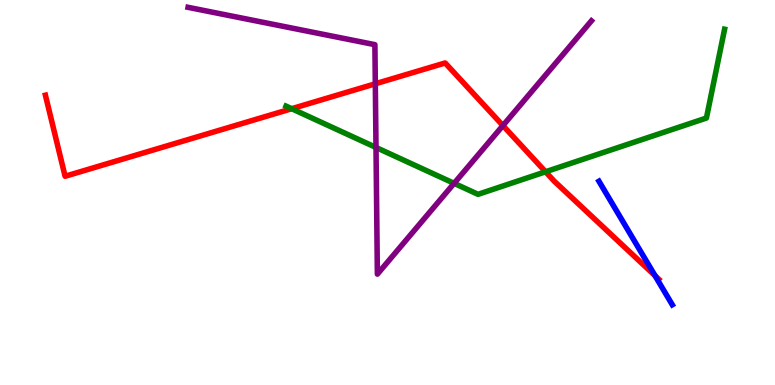[{'lines': ['blue', 'red'], 'intersections': [{'x': 8.45, 'y': 2.84}]}, {'lines': ['green', 'red'], 'intersections': [{'x': 3.76, 'y': 7.18}, {'x': 7.04, 'y': 5.54}]}, {'lines': ['purple', 'red'], 'intersections': [{'x': 4.84, 'y': 7.82}, {'x': 6.49, 'y': 6.74}]}, {'lines': ['blue', 'green'], 'intersections': []}, {'lines': ['blue', 'purple'], 'intersections': []}, {'lines': ['green', 'purple'], 'intersections': [{'x': 4.85, 'y': 6.17}, {'x': 5.86, 'y': 5.24}]}]